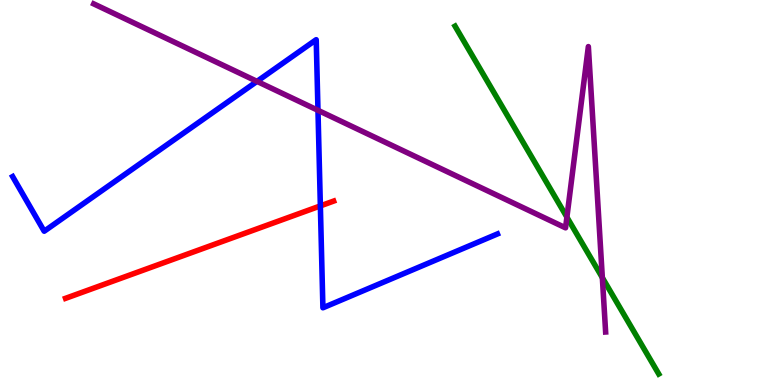[{'lines': ['blue', 'red'], 'intersections': [{'x': 4.13, 'y': 4.65}]}, {'lines': ['green', 'red'], 'intersections': []}, {'lines': ['purple', 'red'], 'intersections': []}, {'lines': ['blue', 'green'], 'intersections': []}, {'lines': ['blue', 'purple'], 'intersections': [{'x': 3.32, 'y': 7.89}, {'x': 4.1, 'y': 7.13}]}, {'lines': ['green', 'purple'], 'intersections': [{'x': 7.31, 'y': 4.36}, {'x': 7.77, 'y': 2.79}]}]